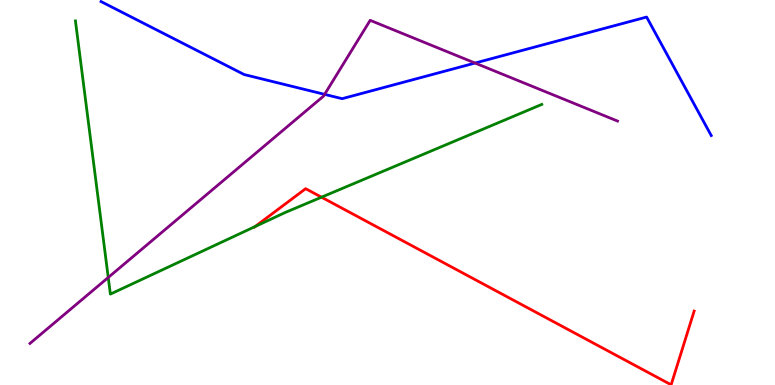[{'lines': ['blue', 'red'], 'intersections': []}, {'lines': ['green', 'red'], 'intersections': [{'x': 3.29, 'y': 4.12}, {'x': 4.15, 'y': 4.88}]}, {'lines': ['purple', 'red'], 'intersections': []}, {'lines': ['blue', 'green'], 'intersections': []}, {'lines': ['blue', 'purple'], 'intersections': [{'x': 4.19, 'y': 7.55}, {'x': 6.13, 'y': 8.36}]}, {'lines': ['green', 'purple'], 'intersections': [{'x': 1.4, 'y': 2.79}]}]